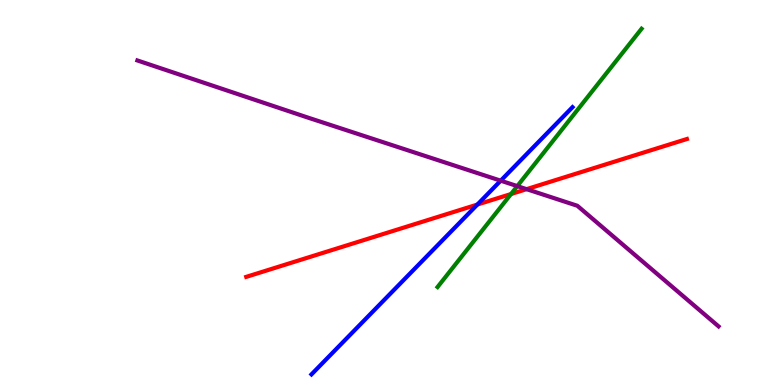[{'lines': ['blue', 'red'], 'intersections': [{'x': 6.16, 'y': 4.69}]}, {'lines': ['green', 'red'], 'intersections': [{'x': 6.59, 'y': 4.96}]}, {'lines': ['purple', 'red'], 'intersections': [{'x': 6.79, 'y': 5.09}]}, {'lines': ['blue', 'green'], 'intersections': []}, {'lines': ['blue', 'purple'], 'intersections': [{'x': 6.46, 'y': 5.31}]}, {'lines': ['green', 'purple'], 'intersections': [{'x': 6.67, 'y': 5.17}]}]